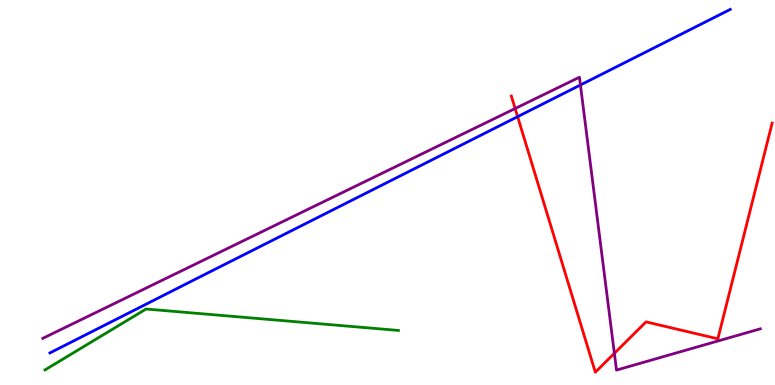[{'lines': ['blue', 'red'], 'intersections': [{'x': 6.68, 'y': 6.97}]}, {'lines': ['green', 'red'], 'intersections': []}, {'lines': ['purple', 'red'], 'intersections': [{'x': 6.65, 'y': 7.18}, {'x': 7.93, 'y': 0.823}]}, {'lines': ['blue', 'green'], 'intersections': []}, {'lines': ['blue', 'purple'], 'intersections': [{'x': 7.49, 'y': 7.79}]}, {'lines': ['green', 'purple'], 'intersections': []}]